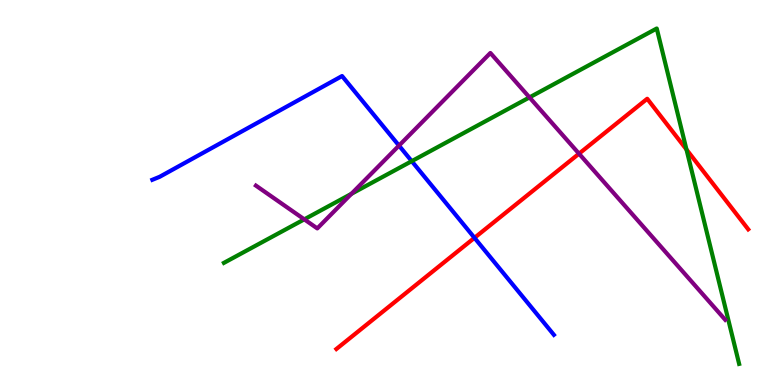[{'lines': ['blue', 'red'], 'intersections': [{'x': 6.12, 'y': 3.82}]}, {'lines': ['green', 'red'], 'intersections': [{'x': 8.86, 'y': 6.12}]}, {'lines': ['purple', 'red'], 'intersections': [{'x': 7.47, 'y': 6.01}]}, {'lines': ['blue', 'green'], 'intersections': [{'x': 5.31, 'y': 5.81}]}, {'lines': ['blue', 'purple'], 'intersections': [{'x': 5.15, 'y': 6.22}]}, {'lines': ['green', 'purple'], 'intersections': [{'x': 3.93, 'y': 4.3}, {'x': 4.53, 'y': 4.97}, {'x': 6.83, 'y': 7.47}]}]